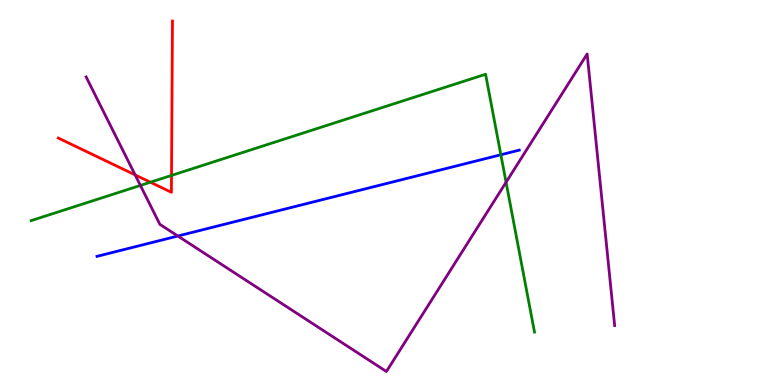[{'lines': ['blue', 'red'], 'intersections': []}, {'lines': ['green', 'red'], 'intersections': [{'x': 1.94, 'y': 5.27}, {'x': 2.21, 'y': 5.44}]}, {'lines': ['purple', 'red'], 'intersections': [{'x': 1.74, 'y': 5.46}]}, {'lines': ['blue', 'green'], 'intersections': [{'x': 6.46, 'y': 5.98}]}, {'lines': ['blue', 'purple'], 'intersections': [{'x': 2.29, 'y': 3.87}]}, {'lines': ['green', 'purple'], 'intersections': [{'x': 1.81, 'y': 5.18}, {'x': 6.53, 'y': 5.27}]}]